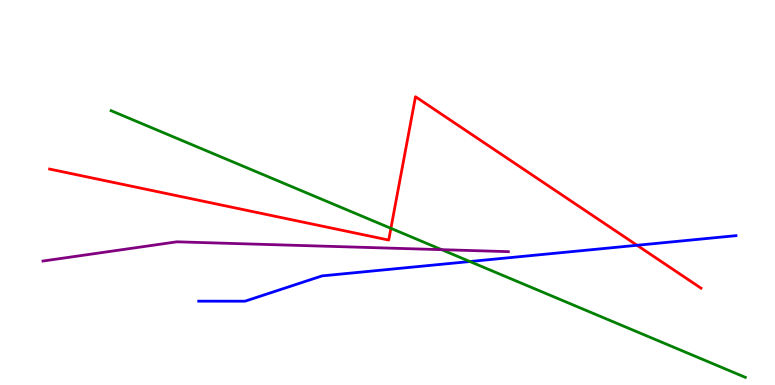[{'lines': ['blue', 'red'], 'intersections': [{'x': 8.22, 'y': 3.63}]}, {'lines': ['green', 'red'], 'intersections': [{'x': 5.04, 'y': 4.07}]}, {'lines': ['purple', 'red'], 'intersections': []}, {'lines': ['blue', 'green'], 'intersections': [{'x': 6.06, 'y': 3.21}]}, {'lines': ['blue', 'purple'], 'intersections': []}, {'lines': ['green', 'purple'], 'intersections': [{'x': 5.7, 'y': 3.52}]}]